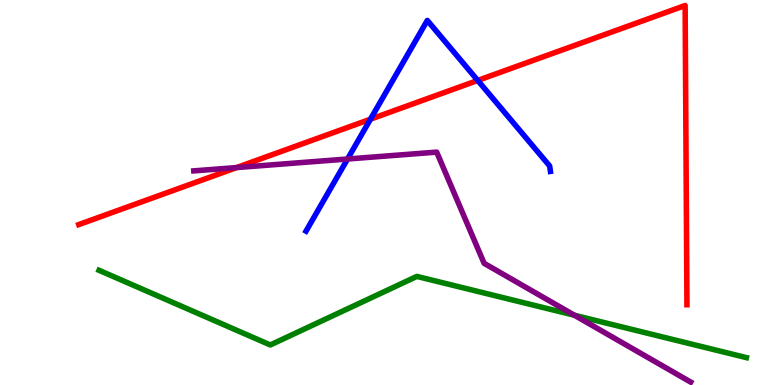[{'lines': ['blue', 'red'], 'intersections': [{'x': 4.78, 'y': 6.9}, {'x': 6.16, 'y': 7.91}]}, {'lines': ['green', 'red'], 'intersections': []}, {'lines': ['purple', 'red'], 'intersections': [{'x': 3.05, 'y': 5.65}]}, {'lines': ['blue', 'green'], 'intersections': []}, {'lines': ['blue', 'purple'], 'intersections': [{'x': 4.48, 'y': 5.87}]}, {'lines': ['green', 'purple'], 'intersections': [{'x': 7.41, 'y': 1.81}]}]